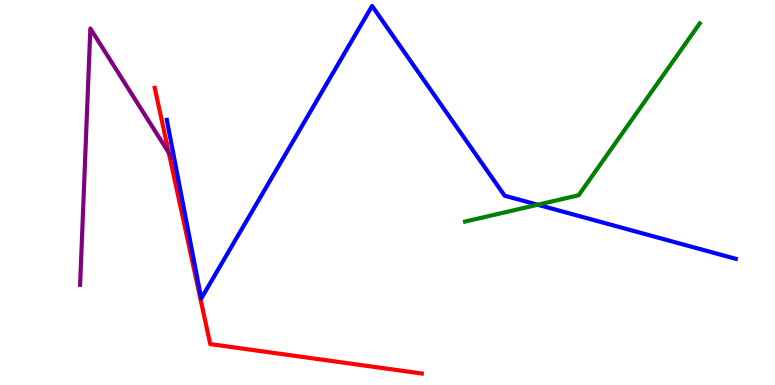[{'lines': ['blue', 'red'], 'intersections': []}, {'lines': ['green', 'red'], 'intersections': []}, {'lines': ['purple', 'red'], 'intersections': [{'x': 2.18, 'y': 6.03}]}, {'lines': ['blue', 'green'], 'intersections': [{'x': 6.94, 'y': 4.68}]}, {'lines': ['blue', 'purple'], 'intersections': []}, {'lines': ['green', 'purple'], 'intersections': []}]